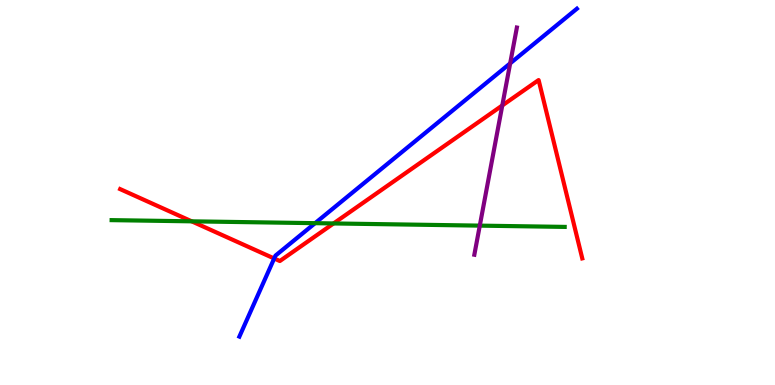[{'lines': ['blue', 'red'], 'intersections': [{'x': 3.54, 'y': 3.29}]}, {'lines': ['green', 'red'], 'intersections': [{'x': 2.47, 'y': 4.25}, {'x': 4.3, 'y': 4.2}]}, {'lines': ['purple', 'red'], 'intersections': [{'x': 6.48, 'y': 7.26}]}, {'lines': ['blue', 'green'], 'intersections': [{'x': 4.07, 'y': 4.2}]}, {'lines': ['blue', 'purple'], 'intersections': [{'x': 6.58, 'y': 8.35}]}, {'lines': ['green', 'purple'], 'intersections': [{'x': 6.19, 'y': 4.14}]}]